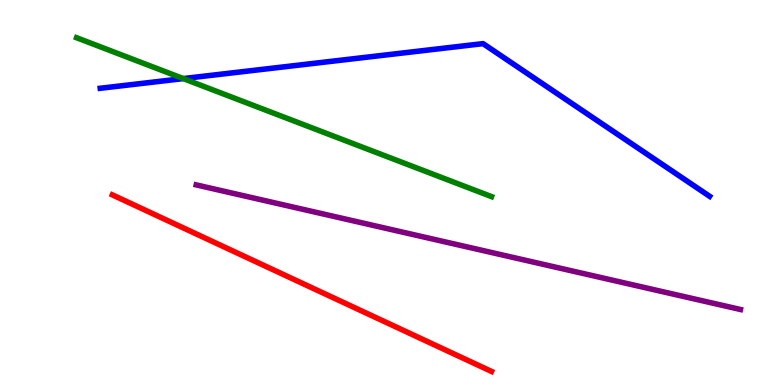[{'lines': ['blue', 'red'], 'intersections': []}, {'lines': ['green', 'red'], 'intersections': []}, {'lines': ['purple', 'red'], 'intersections': []}, {'lines': ['blue', 'green'], 'intersections': [{'x': 2.37, 'y': 7.96}]}, {'lines': ['blue', 'purple'], 'intersections': []}, {'lines': ['green', 'purple'], 'intersections': []}]